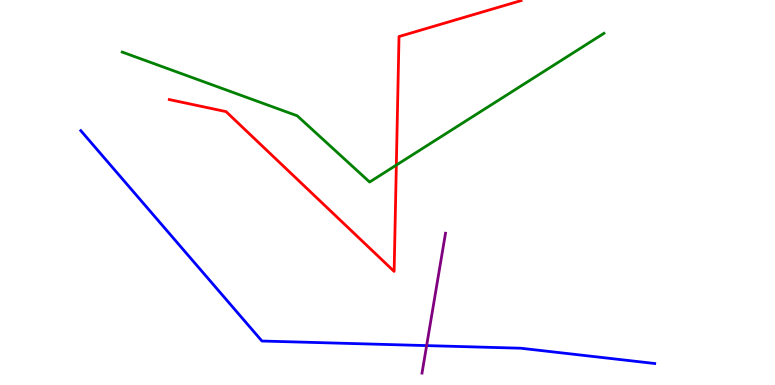[{'lines': ['blue', 'red'], 'intersections': []}, {'lines': ['green', 'red'], 'intersections': [{'x': 5.11, 'y': 5.71}]}, {'lines': ['purple', 'red'], 'intersections': []}, {'lines': ['blue', 'green'], 'intersections': []}, {'lines': ['blue', 'purple'], 'intersections': [{'x': 5.5, 'y': 1.02}]}, {'lines': ['green', 'purple'], 'intersections': []}]